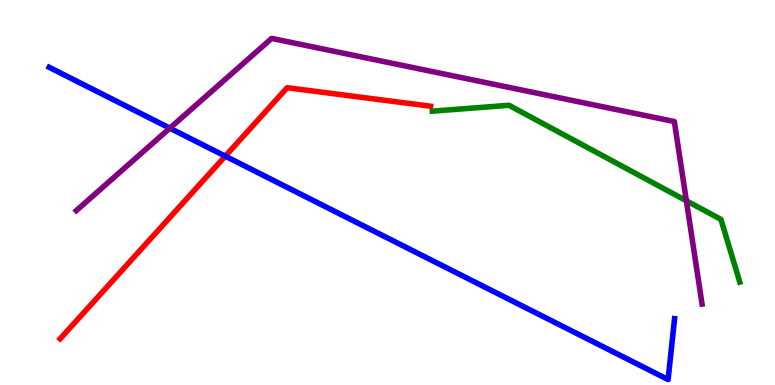[{'lines': ['blue', 'red'], 'intersections': [{'x': 2.91, 'y': 5.94}]}, {'lines': ['green', 'red'], 'intersections': []}, {'lines': ['purple', 'red'], 'intersections': []}, {'lines': ['blue', 'green'], 'intersections': []}, {'lines': ['blue', 'purple'], 'intersections': [{'x': 2.19, 'y': 6.67}]}, {'lines': ['green', 'purple'], 'intersections': [{'x': 8.86, 'y': 4.79}]}]